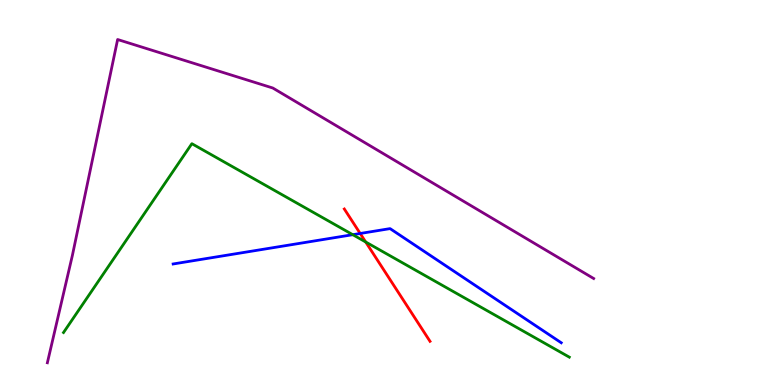[{'lines': ['blue', 'red'], 'intersections': [{'x': 4.65, 'y': 3.94}]}, {'lines': ['green', 'red'], 'intersections': [{'x': 4.72, 'y': 3.71}]}, {'lines': ['purple', 'red'], 'intersections': []}, {'lines': ['blue', 'green'], 'intersections': [{'x': 4.55, 'y': 3.9}]}, {'lines': ['blue', 'purple'], 'intersections': []}, {'lines': ['green', 'purple'], 'intersections': []}]